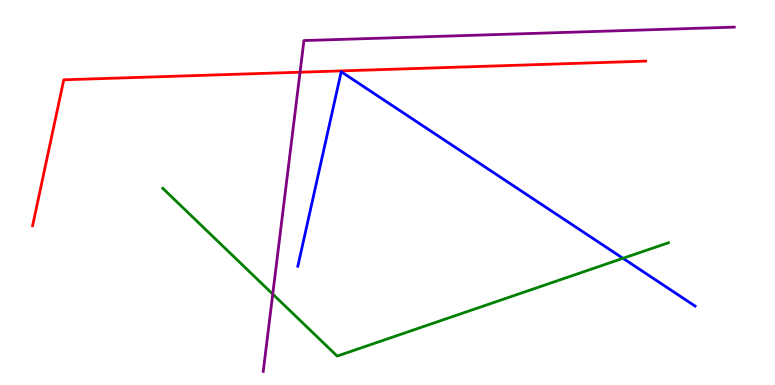[{'lines': ['blue', 'red'], 'intersections': []}, {'lines': ['green', 'red'], 'intersections': []}, {'lines': ['purple', 'red'], 'intersections': [{'x': 3.87, 'y': 8.12}]}, {'lines': ['blue', 'green'], 'intersections': [{'x': 8.04, 'y': 3.29}]}, {'lines': ['blue', 'purple'], 'intersections': []}, {'lines': ['green', 'purple'], 'intersections': [{'x': 3.52, 'y': 2.36}]}]